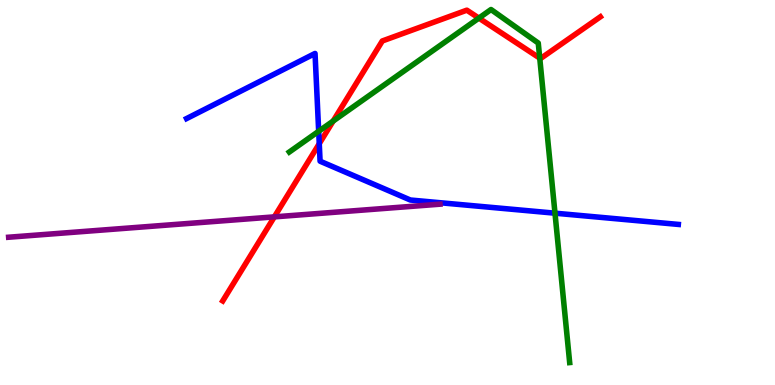[{'lines': ['blue', 'red'], 'intersections': [{'x': 4.12, 'y': 6.27}]}, {'lines': ['green', 'red'], 'intersections': [{'x': 4.3, 'y': 6.86}, {'x': 6.18, 'y': 9.53}, {'x': 6.96, 'y': 8.49}]}, {'lines': ['purple', 'red'], 'intersections': [{'x': 3.54, 'y': 4.37}]}, {'lines': ['blue', 'green'], 'intersections': [{'x': 4.11, 'y': 6.59}, {'x': 7.16, 'y': 4.46}]}, {'lines': ['blue', 'purple'], 'intersections': []}, {'lines': ['green', 'purple'], 'intersections': []}]